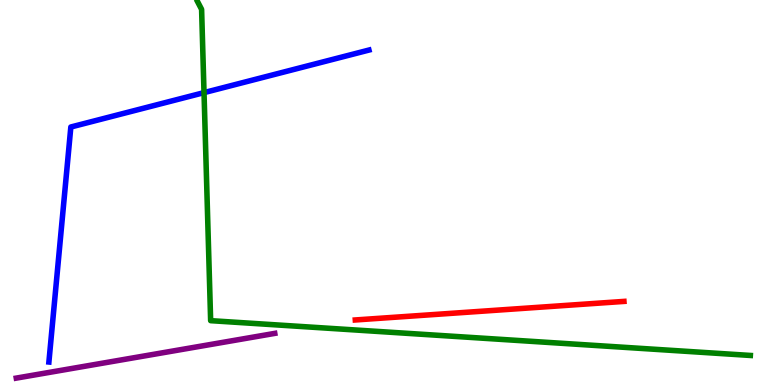[{'lines': ['blue', 'red'], 'intersections': []}, {'lines': ['green', 'red'], 'intersections': []}, {'lines': ['purple', 'red'], 'intersections': []}, {'lines': ['blue', 'green'], 'intersections': [{'x': 2.63, 'y': 7.59}]}, {'lines': ['blue', 'purple'], 'intersections': []}, {'lines': ['green', 'purple'], 'intersections': []}]